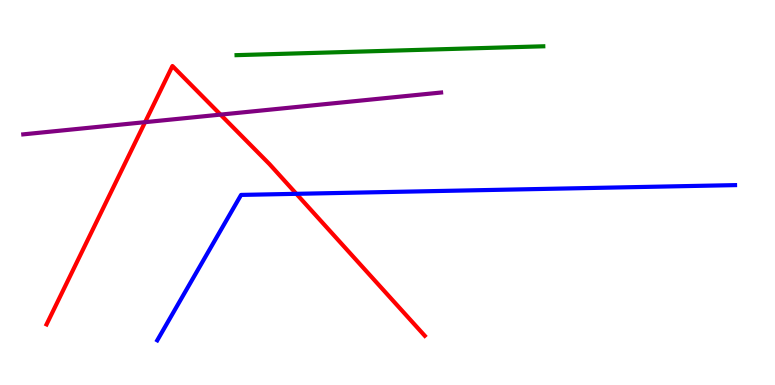[{'lines': ['blue', 'red'], 'intersections': [{'x': 3.82, 'y': 4.97}]}, {'lines': ['green', 'red'], 'intersections': []}, {'lines': ['purple', 'red'], 'intersections': [{'x': 1.87, 'y': 6.83}, {'x': 2.85, 'y': 7.02}]}, {'lines': ['blue', 'green'], 'intersections': []}, {'lines': ['blue', 'purple'], 'intersections': []}, {'lines': ['green', 'purple'], 'intersections': []}]